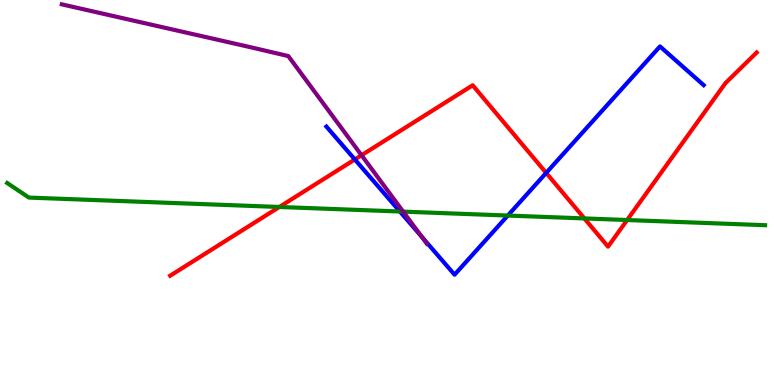[{'lines': ['blue', 'red'], 'intersections': [{'x': 4.58, 'y': 5.86}, {'x': 7.05, 'y': 5.51}]}, {'lines': ['green', 'red'], 'intersections': [{'x': 3.6, 'y': 4.62}, {'x': 7.54, 'y': 4.33}, {'x': 8.09, 'y': 4.28}]}, {'lines': ['purple', 'red'], 'intersections': [{'x': 4.66, 'y': 5.97}]}, {'lines': ['blue', 'green'], 'intersections': [{'x': 5.16, 'y': 4.51}, {'x': 6.55, 'y': 4.4}]}, {'lines': ['blue', 'purple'], 'intersections': [{'x': 5.44, 'y': 3.85}]}, {'lines': ['green', 'purple'], 'intersections': [{'x': 5.2, 'y': 4.5}]}]